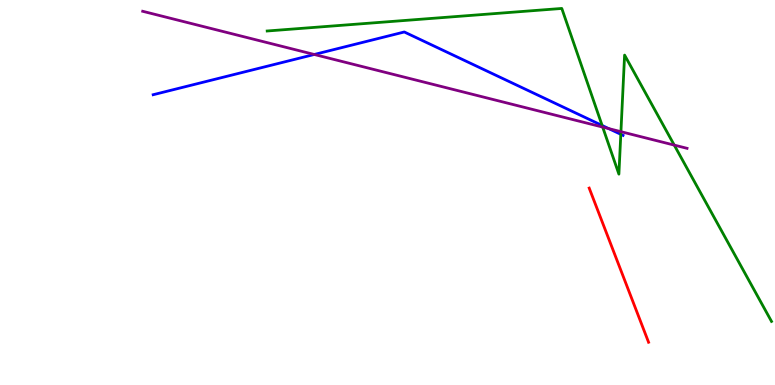[{'lines': ['blue', 'red'], 'intersections': []}, {'lines': ['green', 'red'], 'intersections': []}, {'lines': ['purple', 'red'], 'intersections': []}, {'lines': ['blue', 'green'], 'intersections': [{'x': 7.77, 'y': 6.74}, {'x': 8.01, 'y': 6.51}]}, {'lines': ['blue', 'purple'], 'intersections': [{'x': 4.06, 'y': 8.59}, {'x': 7.85, 'y': 6.66}]}, {'lines': ['green', 'purple'], 'intersections': [{'x': 7.78, 'y': 6.7}, {'x': 8.01, 'y': 6.58}, {'x': 8.7, 'y': 6.23}]}]